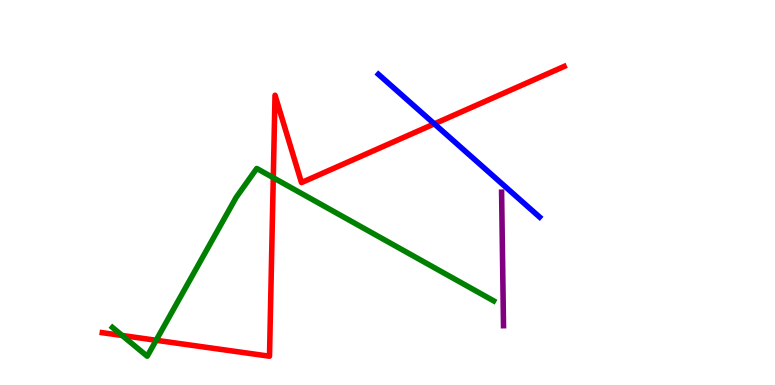[{'lines': ['blue', 'red'], 'intersections': [{'x': 5.6, 'y': 6.78}]}, {'lines': ['green', 'red'], 'intersections': [{'x': 1.58, 'y': 1.29}, {'x': 2.01, 'y': 1.16}, {'x': 3.53, 'y': 5.38}]}, {'lines': ['purple', 'red'], 'intersections': []}, {'lines': ['blue', 'green'], 'intersections': []}, {'lines': ['blue', 'purple'], 'intersections': []}, {'lines': ['green', 'purple'], 'intersections': []}]